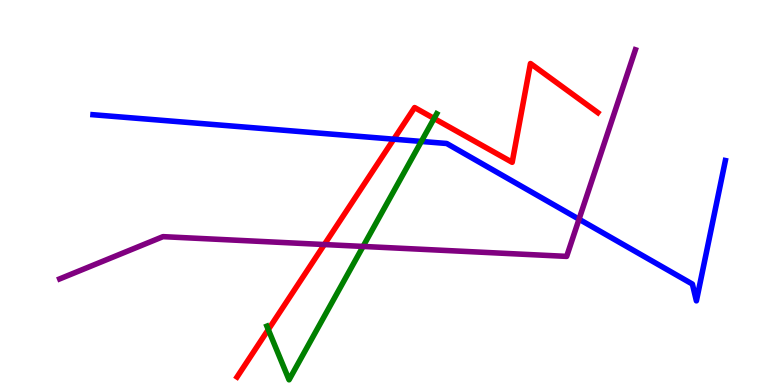[{'lines': ['blue', 'red'], 'intersections': [{'x': 5.08, 'y': 6.38}]}, {'lines': ['green', 'red'], 'intersections': [{'x': 3.46, 'y': 1.44}, {'x': 5.6, 'y': 6.92}]}, {'lines': ['purple', 'red'], 'intersections': [{'x': 4.19, 'y': 3.65}]}, {'lines': ['blue', 'green'], 'intersections': [{'x': 5.44, 'y': 6.33}]}, {'lines': ['blue', 'purple'], 'intersections': [{'x': 7.47, 'y': 4.31}]}, {'lines': ['green', 'purple'], 'intersections': [{'x': 4.68, 'y': 3.6}]}]